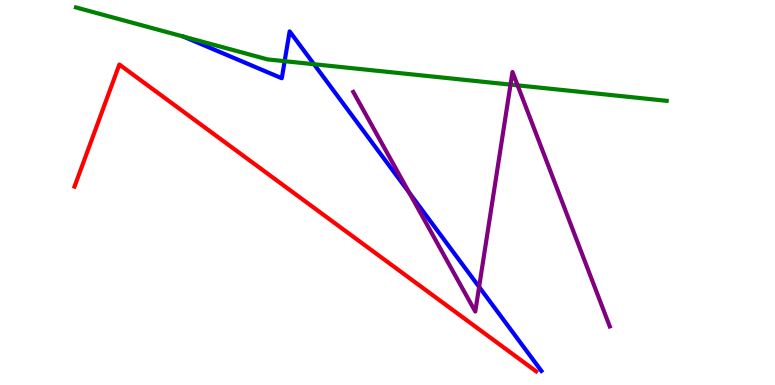[{'lines': ['blue', 'red'], 'intersections': []}, {'lines': ['green', 'red'], 'intersections': []}, {'lines': ['purple', 'red'], 'intersections': []}, {'lines': ['blue', 'green'], 'intersections': [{'x': 3.67, 'y': 8.41}, {'x': 4.05, 'y': 8.33}]}, {'lines': ['blue', 'purple'], 'intersections': [{'x': 5.28, 'y': 5.0}, {'x': 6.18, 'y': 2.55}]}, {'lines': ['green', 'purple'], 'intersections': [{'x': 6.59, 'y': 7.8}, {'x': 6.68, 'y': 7.78}]}]